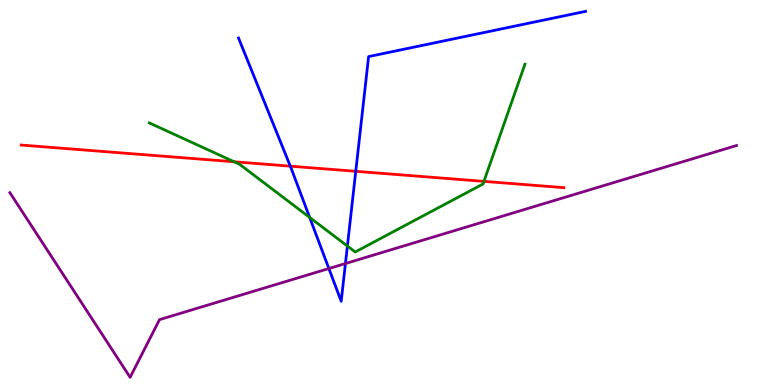[{'lines': ['blue', 'red'], 'intersections': [{'x': 3.75, 'y': 5.68}, {'x': 4.59, 'y': 5.55}]}, {'lines': ['green', 'red'], 'intersections': [{'x': 3.02, 'y': 5.8}, {'x': 6.24, 'y': 5.29}]}, {'lines': ['purple', 'red'], 'intersections': []}, {'lines': ['blue', 'green'], 'intersections': [{'x': 4.0, 'y': 4.35}, {'x': 4.48, 'y': 3.61}]}, {'lines': ['blue', 'purple'], 'intersections': [{'x': 4.24, 'y': 3.03}, {'x': 4.46, 'y': 3.15}]}, {'lines': ['green', 'purple'], 'intersections': []}]